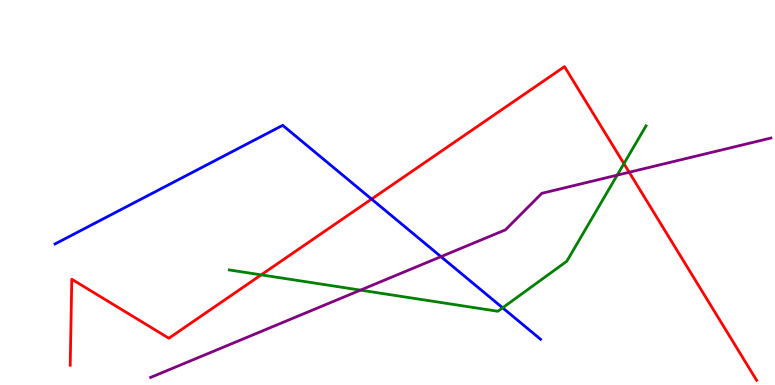[{'lines': ['blue', 'red'], 'intersections': [{'x': 4.79, 'y': 4.83}]}, {'lines': ['green', 'red'], 'intersections': [{'x': 3.37, 'y': 2.86}, {'x': 8.05, 'y': 5.75}]}, {'lines': ['purple', 'red'], 'intersections': [{'x': 8.12, 'y': 5.53}]}, {'lines': ['blue', 'green'], 'intersections': [{'x': 6.49, 'y': 2.0}]}, {'lines': ['blue', 'purple'], 'intersections': [{'x': 5.69, 'y': 3.33}]}, {'lines': ['green', 'purple'], 'intersections': [{'x': 4.65, 'y': 2.46}, {'x': 7.96, 'y': 5.45}]}]